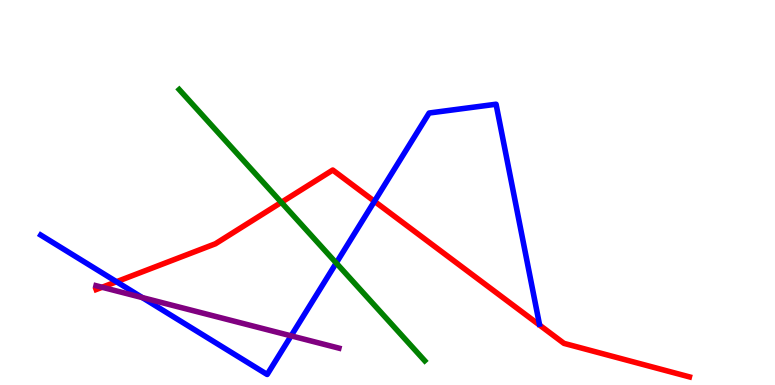[{'lines': ['blue', 'red'], 'intersections': [{'x': 1.5, 'y': 2.68}, {'x': 4.83, 'y': 4.77}]}, {'lines': ['green', 'red'], 'intersections': [{'x': 3.63, 'y': 4.74}]}, {'lines': ['purple', 'red'], 'intersections': [{'x': 1.32, 'y': 2.54}]}, {'lines': ['blue', 'green'], 'intersections': [{'x': 4.34, 'y': 3.17}]}, {'lines': ['blue', 'purple'], 'intersections': [{'x': 1.84, 'y': 2.27}, {'x': 3.76, 'y': 1.28}]}, {'lines': ['green', 'purple'], 'intersections': []}]